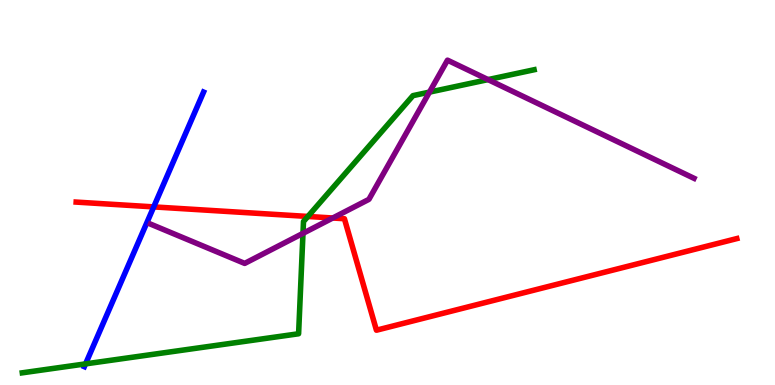[{'lines': ['blue', 'red'], 'intersections': [{'x': 1.98, 'y': 4.63}]}, {'lines': ['green', 'red'], 'intersections': [{'x': 3.97, 'y': 4.38}]}, {'lines': ['purple', 'red'], 'intersections': [{'x': 4.29, 'y': 4.34}]}, {'lines': ['blue', 'green'], 'intersections': [{'x': 1.1, 'y': 0.549}]}, {'lines': ['blue', 'purple'], 'intersections': []}, {'lines': ['green', 'purple'], 'intersections': [{'x': 3.91, 'y': 3.94}, {'x': 5.54, 'y': 7.61}, {'x': 6.3, 'y': 7.93}]}]